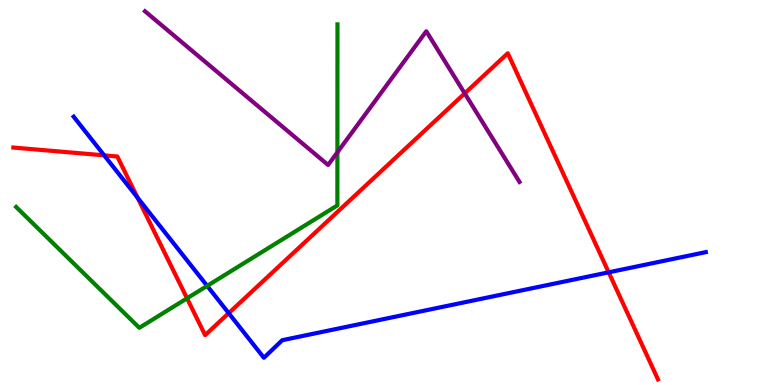[{'lines': ['blue', 'red'], 'intersections': [{'x': 1.34, 'y': 5.96}, {'x': 1.77, 'y': 4.87}, {'x': 2.95, 'y': 1.87}, {'x': 7.85, 'y': 2.93}]}, {'lines': ['green', 'red'], 'intersections': [{'x': 2.41, 'y': 2.25}]}, {'lines': ['purple', 'red'], 'intersections': [{'x': 6.0, 'y': 7.57}]}, {'lines': ['blue', 'green'], 'intersections': [{'x': 2.67, 'y': 2.57}]}, {'lines': ['blue', 'purple'], 'intersections': []}, {'lines': ['green', 'purple'], 'intersections': [{'x': 4.35, 'y': 6.04}]}]